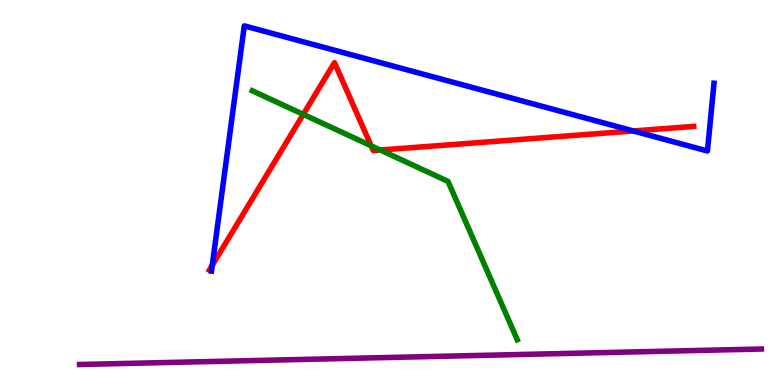[{'lines': ['blue', 'red'], 'intersections': [{'x': 2.74, 'y': 3.11}, {'x': 8.17, 'y': 6.6}]}, {'lines': ['green', 'red'], 'intersections': [{'x': 3.91, 'y': 7.03}, {'x': 4.79, 'y': 6.21}, {'x': 4.91, 'y': 6.1}]}, {'lines': ['purple', 'red'], 'intersections': []}, {'lines': ['blue', 'green'], 'intersections': []}, {'lines': ['blue', 'purple'], 'intersections': []}, {'lines': ['green', 'purple'], 'intersections': []}]